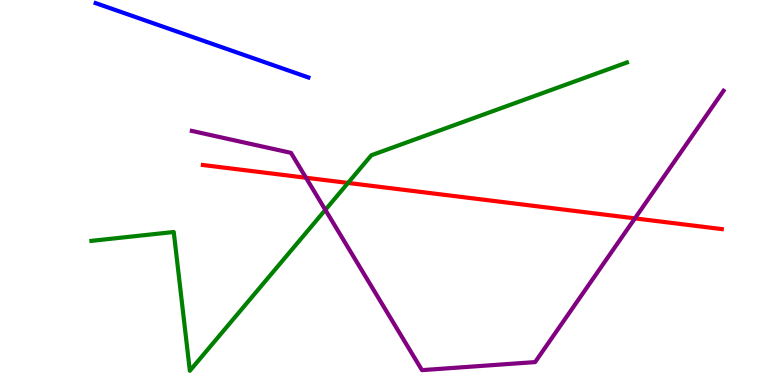[{'lines': ['blue', 'red'], 'intersections': []}, {'lines': ['green', 'red'], 'intersections': [{'x': 4.49, 'y': 5.25}]}, {'lines': ['purple', 'red'], 'intersections': [{'x': 3.95, 'y': 5.38}, {'x': 8.19, 'y': 4.33}]}, {'lines': ['blue', 'green'], 'intersections': []}, {'lines': ['blue', 'purple'], 'intersections': []}, {'lines': ['green', 'purple'], 'intersections': [{'x': 4.2, 'y': 4.55}]}]